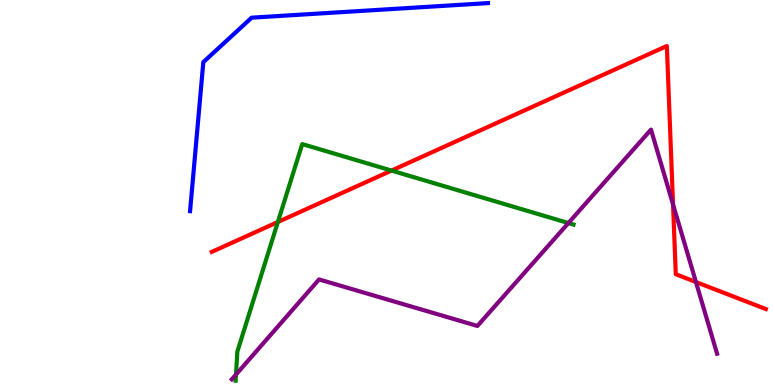[{'lines': ['blue', 'red'], 'intersections': []}, {'lines': ['green', 'red'], 'intersections': [{'x': 3.59, 'y': 4.23}, {'x': 5.05, 'y': 5.57}]}, {'lines': ['purple', 'red'], 'intersections': [{'x': 8.68, 'y': 4.69}, {'x': 8.98, 'y': 2.67}]}, {'lines': ['blue', 'green'], 'intersections': []}, {'lines': ['blue', 'purple'], 'intersections': []}, {'lines': ['green', 'purple'], 'intersections': [{'x': 3.05, 'y': 0.272}, {'x': 7.33, 'y': 4.21}]}]